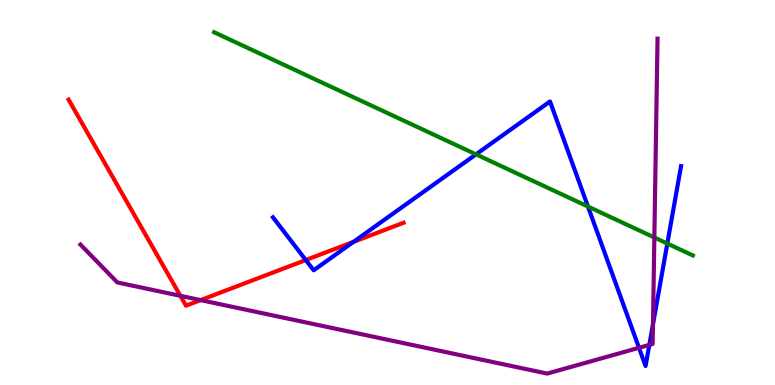[{'lines': ['blue', 'red'], 'intersections': [{'x': 3.95, 'y': 3.25}, {'x': 4.56, 'y': 3.72}]}, {'lines': ['green', 'red'], 'intersections': []}, {'lines': ['purple', 'red'], 'intersections': [{'x': 2.33, 'y': 2.32}, {'x': 2.59, 'y': 2.2}]}, {'lines': ['blue', 'green'], 'intersections': [{'x': 6.14, 'y': 5.99}, {'x': 7.59, 'y': 4.64}, {'x': 8.61, 'y': 3.67}]}, {'lines': ['blue', 'purple'], 'intersections': [{'x': 8.25, 'y': 0.966}, {'x': 8.38, 'y': 1.04}, {'x': 8.43, 'y': 1.57}]}, {'lines': ['green', 'purple'], 'intersections': [{'x': 8.44, 'y': 3.83}]}]